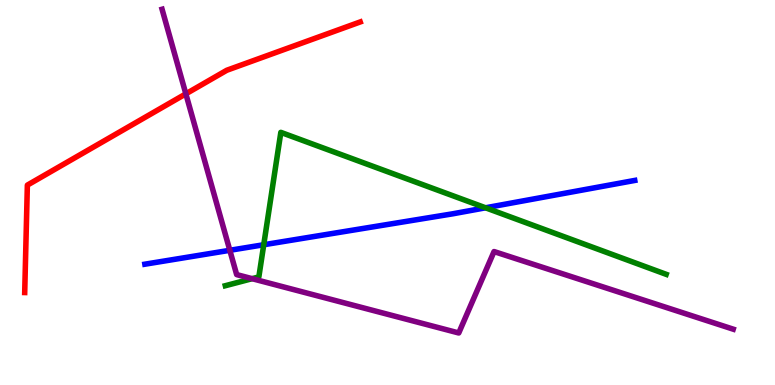[{'lines': ['blue', 'red'], 'intersections': []}, {'lines': ['green', 'red'], 'intersections': []}, {'lines': ['purple', 'red'], 'intersections': [{'x': 2.4, 'y': 7.56}]}, {'lines': ['blue', 'green'], 'intersections': [{'x': 3.4, 'y': 3.64}, {'x': 6.27, 'y': 4.6}]}, {'lines': ['blue', 'purple'], 'intersections': [{'x': 2.97, 'y': 3.5}]}, {'lines': ['green', 'purple'], 'intersections': [{'x': 3.25, 'y': 2.76}]}]